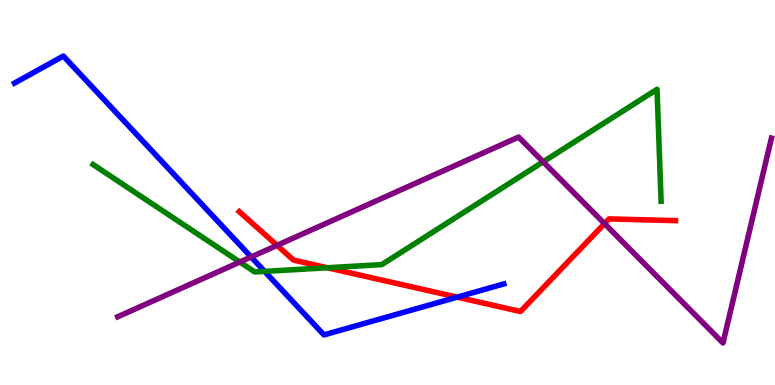[{'lines': ['blue', 'red'], 'intersections': [{'x': 5.9, 'y': 2.28}]}, {'lines': ['green', 'red'], 'intersections': [{'x': 4.22, 'y': 3.05}]}, {'lines': ['purple', 'red'], 'intersections': [{'x': 3.57, 'y': 3.63}, {'x': 7.8, 'y': 4.19}]}, {'lines': ['blue', 'green'], 'intersections': [{'x': 3.41, 'y': 2.95}]}, {'lines': ['blue', 'purple'], 'intersections': [{'x': 3.24, 'y': 3.33}]}, {'lines': ['green', 'purple'], 'intersections': [{'x': 3.09, 'y': 3.19}, {'x': 7.01, 'y': 5.8}]}]